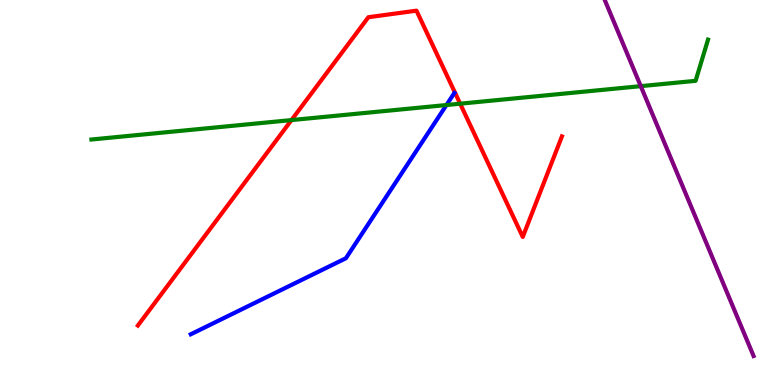[{'lines': ['blue', 'red'], 'intersections': []}, {'lines': ['green', 'red'], 'intersections': [{'x': 3.76, 'y': 6.88}, {'x': 5.94, 'y': 7.31}]}, {'lines': ['purple', 'red'], 'intersections': []}, {'lines': ['blue', 'green'], 'intersections': [{'x': 5.76, 'y': 7.27}]}, {'lines': ['blue', 'purple'], 'intersections': []}, {'lines': ['green', 'purple'], 'intersections': [{'x': 8.27, 'y': 7.76}]}]